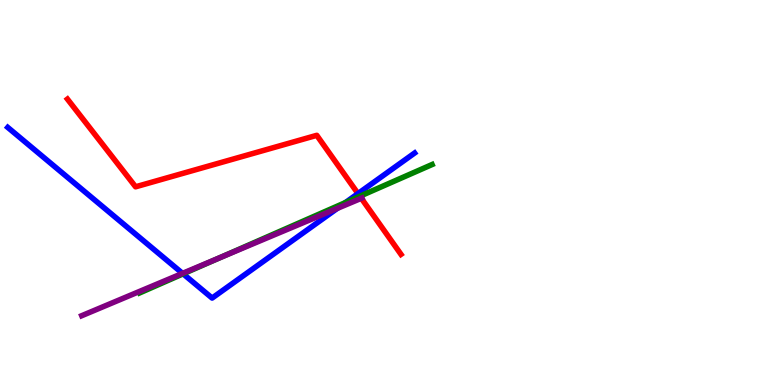[{'lines': ['blue', 'red'], 'intersections': [{'x': 4.62, 'y': 4.97}]}, {'lines': ['green', 'red'], 'intersections': [{'x': 4.64, 'y': 4.9}]}, {'lines': ['purple', 'red'], 'intersections': [{'x': 4.66, 'y': 4.85}]}, {'lines': ['blue', 'green'], 'intersections': [{'x': 2.36, 'y': 2.89}, {'x': 4.46, 'y': 4.74}]}, {'lines': ['blue', 'purple'], 'intersections': [{'x': 2.36, 'y': 2.9}, {'x': 4.35, 'y': 4.59}]}, {'lines': ['green', 'purple'], 'intersections': [{'x': 2.84, 'y': 3.31}]}]